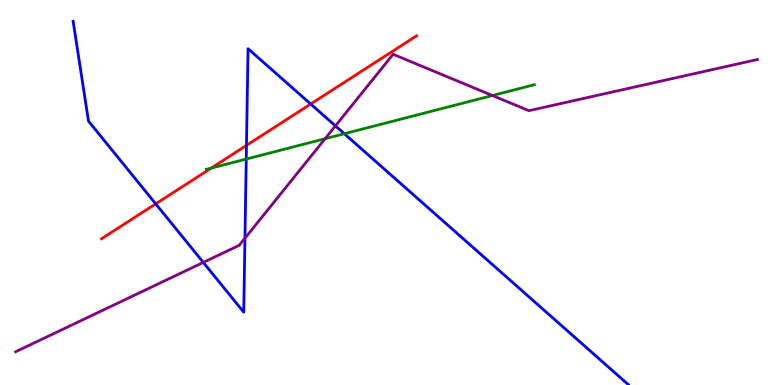[{'lines': ['blue', 'red'], 'intersections': [{'x': 2.01, 'y': 4.71}, {'x': 3.18, 'y': 6.22}, {'x': 4.01, 'y': 7.3}]}, {'lines': ['green', 'red'], 'intersections': [{'x': 2.73, 'y': 5.63}]}, {'lines': ['purple', 'red'], 'intersections': []}, {'lines': ['blue', 'green'], 'intersections': [{'x': 3.18, 'y': 5.87}, {'x': 4.44, 'y': 6.53}]}, {'lines': ['blue', 'purple'], 'intersections': [{'x': 2.62, 'y': 3.18}, {'x': 3.16, 'y': 3.81}, {'x': 4.33, 'y': 6.73}]}, {'lines': ['green', 'purple'], 'intersections': [{'x': 4.19, 'y': 6.4}, {'x': 6.35, 'y': 7.52}]}]